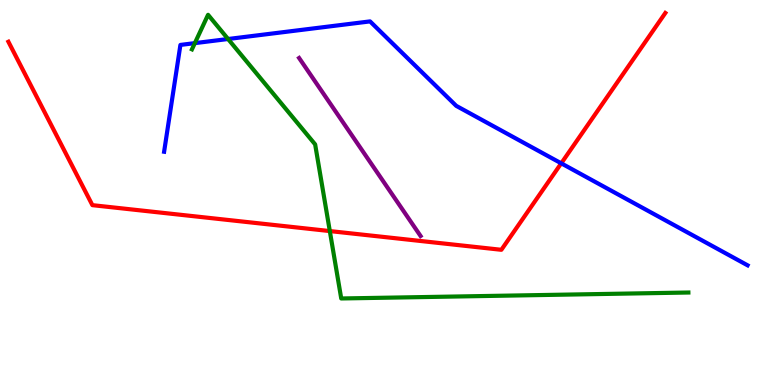[{'lines': ['blue', 'red'], 'intersections': [{'x': 7.24, 'y': 5.76}]}, {'lines': ['green', 'red'], 'intersections': [{'x': 4.26, 'y': 4.0}]}, {'lines': ['purple', 'red'], 'intersections': []}, {'lines': ['blue', 'green'], 'intersections': [{'x': 2.51, 'y': 8.88}, {'x': 2.94, 'y': 8.99}]}, {'lines': ['blue', 'purple'], 'intersections': []}, {'lines': ['green', 'purple'], 'intersections': []}]